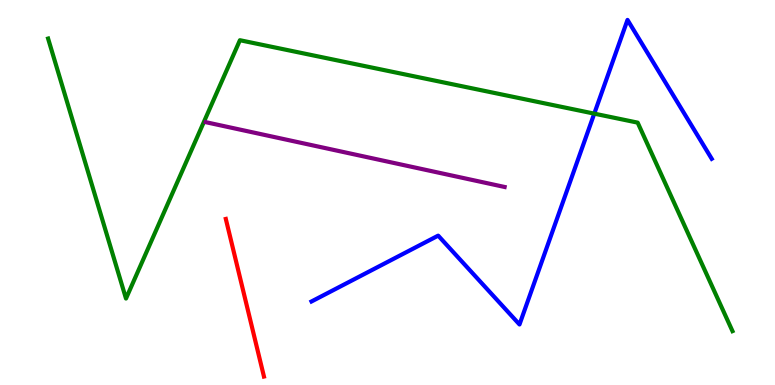[{'lines': ['blue', 'red'], 'intersections': []}, {'lines': ['green', 'red'], 'intersections': []}, {'lines': ['purple', 'red'], 'intersections': []}, {'lines': ['blue', 'green'], 'intersections': [{'x': 7.67, 'y': 7.05}]}, {'lines': ['blue', 'purple'], 'intersections': []}, {'lines': ['green', 'purple'], 'intersections': []}]